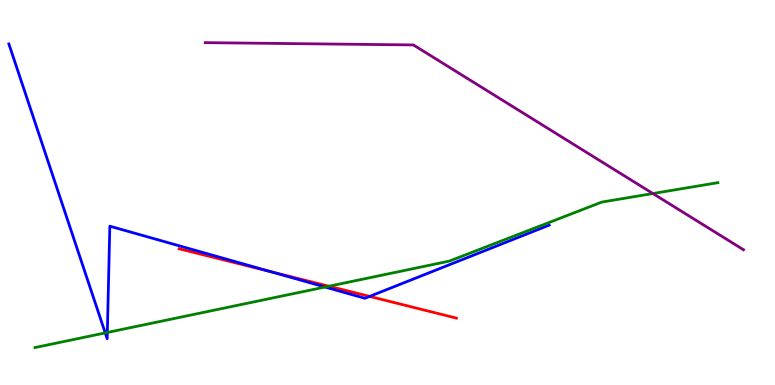[{'lines': ['blue', 'red'], 'intersections': [{'x': 3.5, 'y': 2.94}, {'x': 4.77, 'y': 2.3}]}, {'lines': ['green', 'red'], 'intersections': [{'x': 4.24, 'y': 2.57}]}, {'lines': ['purple', 'red'], 'intersections': []}, {'lines': ['blue', 'green'], 'intersections': [{'x': 1.36, 'y': 1.35}, {'x': 1.38, 'y': 1.36}, {'x': 4.19, 'y': 2.54}]}, {'lines': ['blue', 'purple'], 'intersections': []}, {'lines': ['green', 'purple'], 'intersections': [{'x': 8.42, 'y': 4.97}]}]